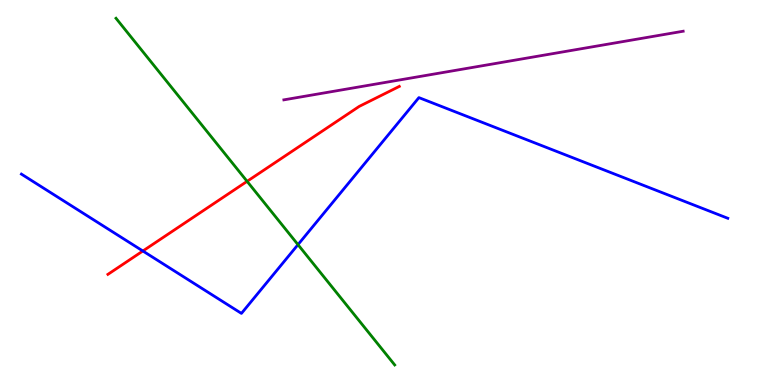[{'lines': ['blue', 'red'], 'intersections': [{'x': 1.84, 'y': 3.48}]}, {'lines': ['green', 'red'], 'intersections': [{'x': 3.19, 'y': 5.29}]}, {'lines': ['purple', 'red'], 'intersections': []}, {'lines': ['blue', 'green'], 'intersections': [{'x': 3.85, 'y': 3.65}]}, {'lines': ['blue', 'purple'], 'intersections': []}, {'lines': ['green', 'purple'], 'intersections': []}]